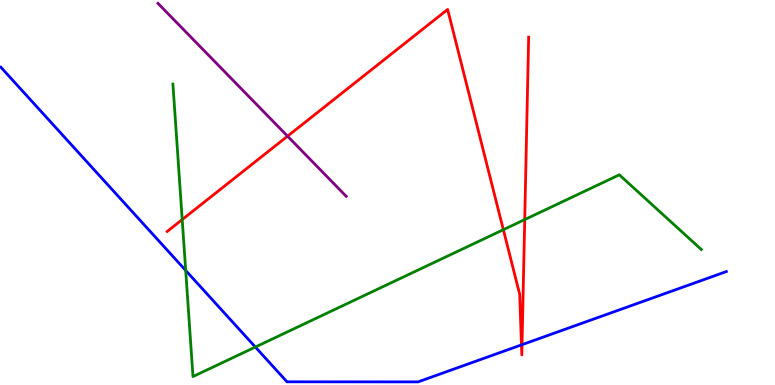[{'lines': ['blue', 'red'], 'intersections': [{'x': 6.73, 'y': 1.04}, {'x': 6.74, 'y': 1.05}]}, {'lines': ['green', 'red'], 'intersections': [{'x': 2.35, 'y': 4.3}, {'x': 6.49, 'y': 4.03}, {'x': 6.77, 'y': 4.3}]}, {'lines': ['purple', 'red'], 'intersections': [{'x': 3.71, 'y': 6.46}]}, {'lines': ['blue', 'green'], 'intersections': [{'x': 2.4, 'y': 2.98}, {'x': 3.29, 'y': 0.986}]}, {'lines': ['blue', 'purple'], 'intersections': []}, {'lines': ['green', 'purple'], 'intersections': []}]